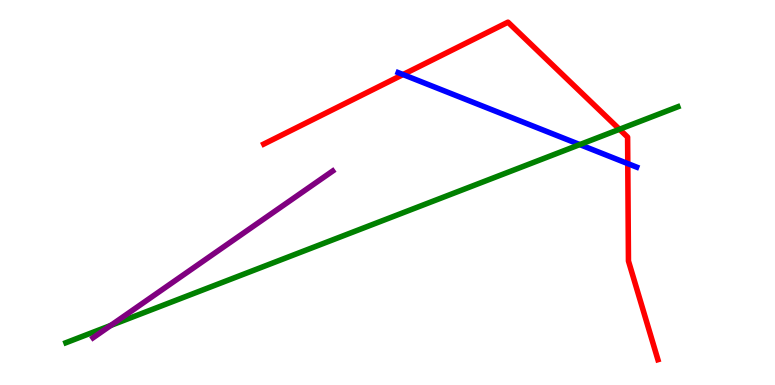[{'lines': ['blue', 'red'], 'intersections': [{'x': 5.2, 'y': 8.06}, {'x': 8.1, 'y': 5.75}]}, {'lines': ['green', 'red'], 'intersections': [{'x': 7.99, 'y': 6.64}]}, {'lines': ['purple', 'red'], 'intersections': []}, {'lines': ['blue', 'green'], 'intersections': [{'x': 7.48, 'y': 6.24}]}, {'lines': ['blue', 'purple'], 'intersections': []}, {'lines': ['green', 'purple'], 'intersections': [{'x': 1.43, 'y': 1.55}]}]